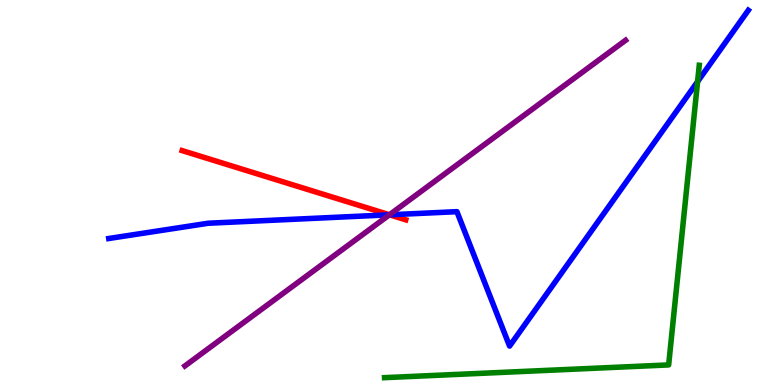[{'lines': ['blue', 'red'], 'intersections': [{'x': 5.03, 'y': 4.42}]}, {'lines': ['green', 'red'], 'intersections': []}, {'lines': ['purple', 'red'], 'intersections': [{'x': 5.03, 'y': 4.42}]}, {'lines': ['blue', 'green'], 'intersections': [{'x': 9.0, 'y': 7.88}]}, {'lines': ['blue', 'purple'], 'intersections': [{'x': 5.02, 'y': 4.42}]}, {'lines': ['green', 'purple'], 'intersections': []}]